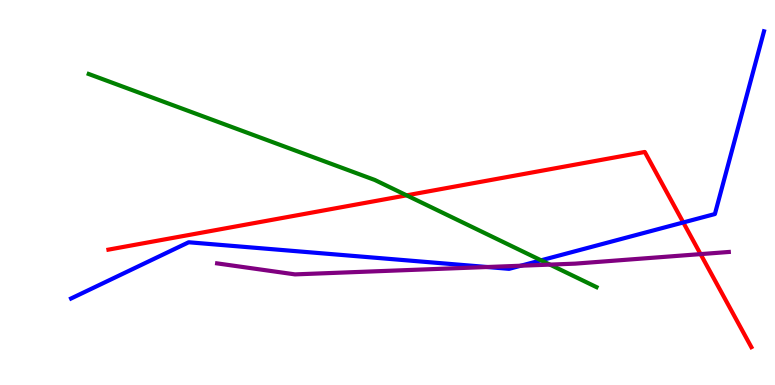[{'lines': ['blue', 'red'], 'intersections': [{'x': 8.82, 'y': 4.22}]}, {'lines': ['green', 'red'], 'intersections': [{'x': 5.25, 'y': 4.93}]}, {'lines': ['purple', 'red'], 'intersections': [{'x': 9.04, 'y': 3.4}]}, {'lines': ['blue', 'green'], 'intersections': [{'x': 6.98, 'y': 3.24}]}, {'lines': ['blue', 'purple'], 'intersections': [{'x': 6.29, 'y': 3.06}, {'x': 6.72, 'y': 3.1}]}, {'lines': ['green', 'purple'], 'intersections': [{'x': 7.1, 'y': 3.13}]}]